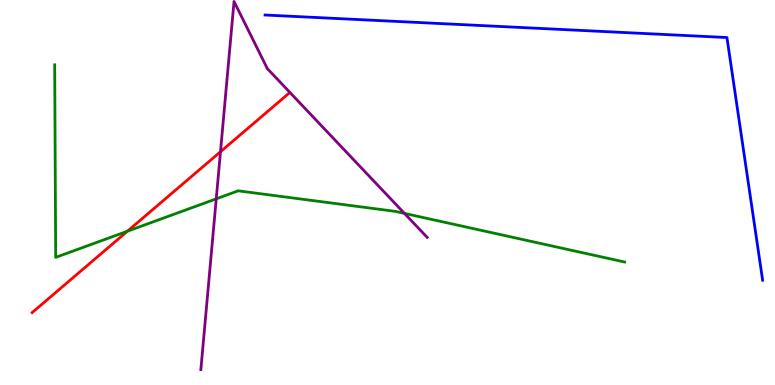[{'lines': ['blue', 'red'], 'intersections': []}, {'lines': ['green', 'red'], 'intersections': [{'x': 1.64, 'y': 3.99}]}, {'lines': ['purple', 'red'], 'intersections': [{'x': 2.85, 'y': 6.06}]}, {'lines': ['blue', 'green'], 'intersections': []}, {'lines': ['blue', 'purple'], 'intersections': []}, {'lines': ['green', 'purple'], 'intersections': [{'x': 2.79, 'y': 4.84}, {'x': 5.22, 'y': 4.46}]}]